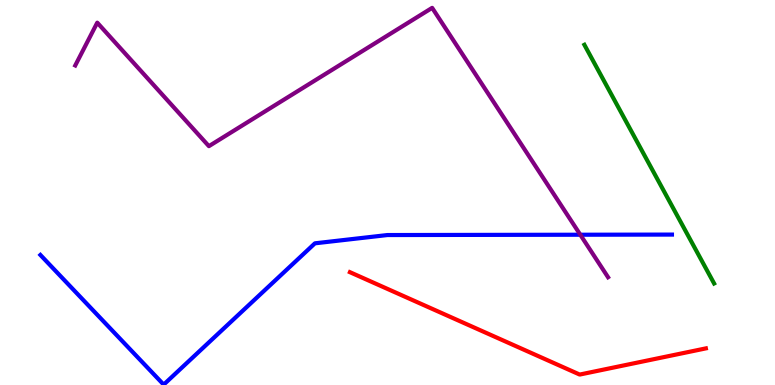[{'lines': ['blue', 'red'], 'intersections': []}, {'lines': ['green', 'red'], 'intersections': []}, {'lines': ['purple', 'red'], 'intersections': []}, {'lines': ['blue', 'green'], 'intersections': []}, {'lines': ['blue', 'purple'], 'intersections': [{'x': 7.49, 'y': 3.9}]}, {'lines': ['green', 'purple'], 'intersections': []}]